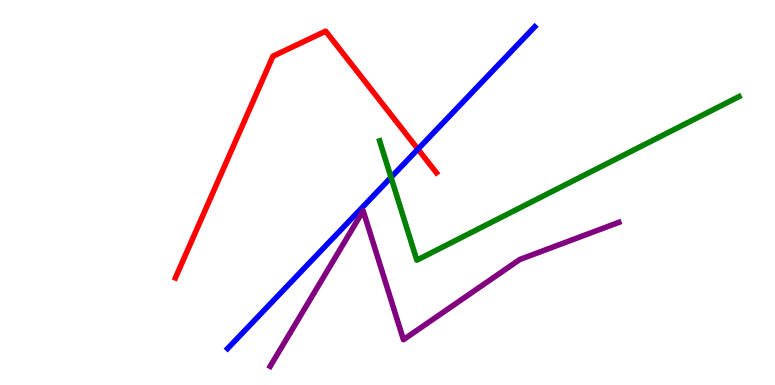[{'lines': ['blue', 'red'], 'intersections': [{'x': 5.39, 'y': 6.13}]}, {'lines': ['green', 'red'], 'intersections': []}, {'lines': ['purple', 'red'], 'intersections': []}, {'lines': ['blue', 'green'], 'intersections': [{'x': 5.05, 'y': 5.39}]}, {'lines': ['blue', 'purple'], 'intersections': []}, {'lines': ['green', 'purple'], 'intersections': []}]